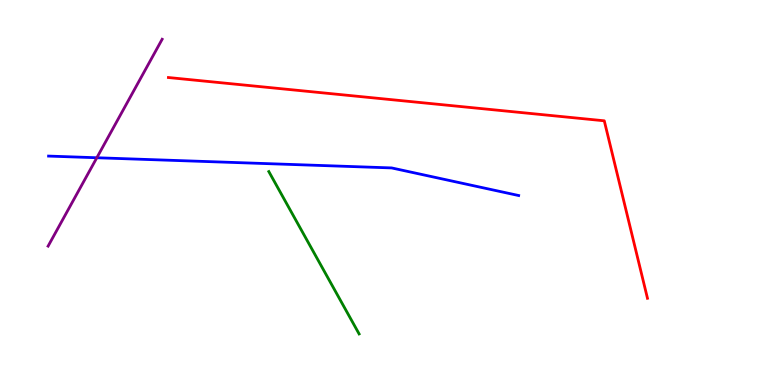[{'lines': ['blue', 'red'], 'intersections': []}, {'lines': ['green', 'red'], 'intersections': []}, {'lines': ['purple', 'red'], 'intersections': []}, {'lines': ['blue', 'green'], 'intersections': []}, {'lines': ['blue', 'purple'], 'intersections': [{'x': 1.25, 'y': 5.9}]}, {'lines': ['green', 'purple'], 'intersections': []}]